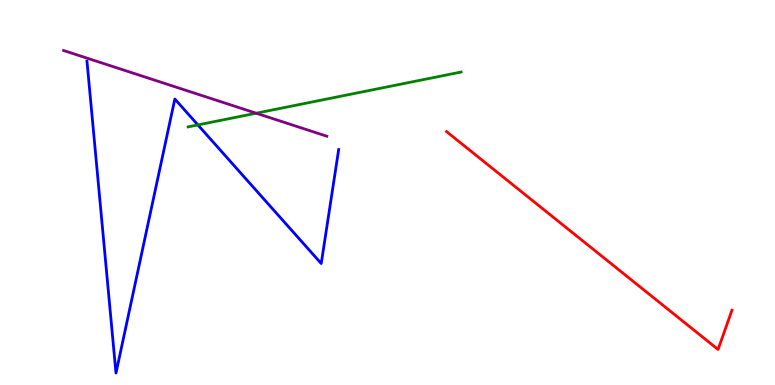[{'lines': ['blue', 'red'], 'intersections': []}, {'lines': ['green', 'red'], 'intersections': []}, {'lines': ['purple', 'red'], 'intersections': []}, {'lines': ['blue', 'green'], 'intersections': [{'x': 2.55, 'y': 6.76}]}, {'lines': ['blue', 'purple'], 'intersections': []}, {'lines': ['green', 'purple'], 'intersections': [{'x': 3.31, 'y': 7.06}]}]